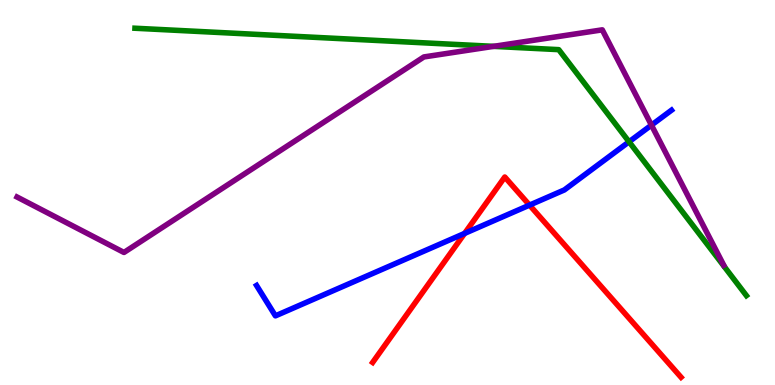[{'lines': ['blue', 'red'], 'intersections': [{'x': 6.0, 'y': 3.94}, {'x': 6.83, 'y': 4.67}]}, {'lines': ['green', 'red'], 'intersections': []}, {'lines': ['purple', 'red'], 'intersections': []}, {'lines': ['blue', 'green'], 'intersections': [{'x': 8.12, 'y': 6.32}]}, {'lines': ['blue', 'purple'], 'intersections': [{'x': 8.41, 'y': 6.75}]}, {'lines': ['green', 'purple'], 'intersections': [{'x': 6.37, 'y': 8.8}]}]